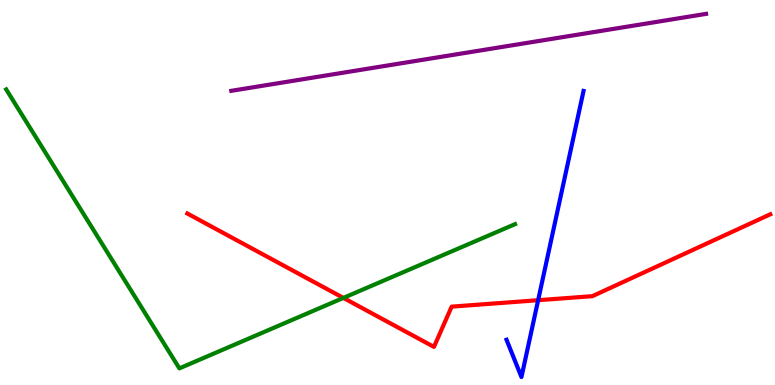[{'lines': ['blue', 'red'], 'intersections': [{'x': 6.94, 'y': 2.2}]}, {'lines': ['green', 'red'], 'intersections': [{'x': 4.43, 'y': 2.26}]}, {'lines': ['purple', 'red'], 'intersections': []}, {'lines': ['blue', 'green'], 'intersections': []}, {'lines': ['blue', 'purple'], 'intersections': []}, {'lines': ['green', 'purple'], 'intersections': []}]